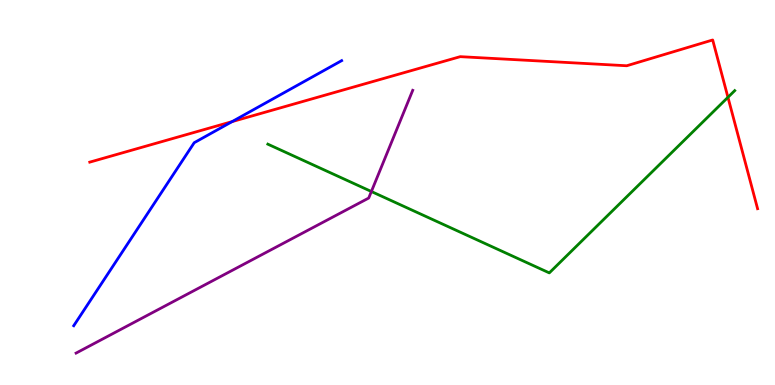[{'lines': ['blue', 'red'], 'intersections': [{'x': 2.99, 'y': 6.84}]}, {'lines': ['green', 'red'], 'intersections': [{'x': 9.39, 'y': 7.47}]}, {'lines': ['purple', 'red'], 'intersections': []}, {'lines': ['blue', 'green'], 'intersections': []}, {'lines': ['blue', 'purple'], 'intersections': []}, {'lines': ['green', 'purple'], 'intersections': [{'x': 4.79, 'y': 5.03}]}]